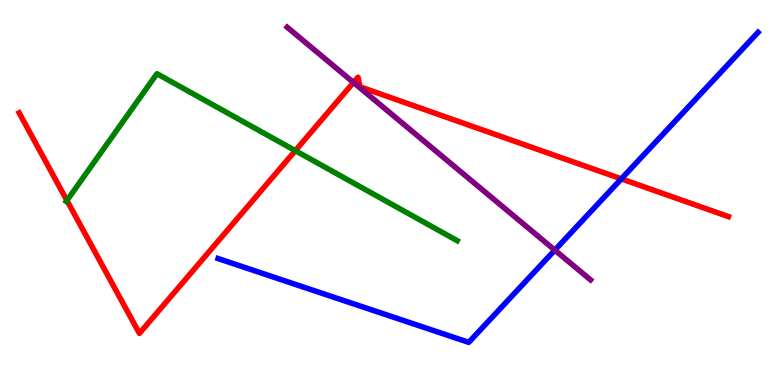[{'lines': ['blue', 'red'], 'intersections': [{'x': 8.02, 'y': 5.35}]}, {'lines': ['green', 'red'], 'intersections': [{'x': 0.864, 'y': 4.79}, {'x': 3.81, 'y': 6.09}]}, {'lines': ['purple', 'red'], 'intersections': [{'x': 4.56, 'y': 7.86}]}, {'lines': ['blue', 'green'], 'intersections': []}, {'lines': ['blue', 'purple'], 'intersections': [{'x': 7.16, 'y': 3.5}]}, {'lines': ['green', 'purple'], 'intersections': []}]